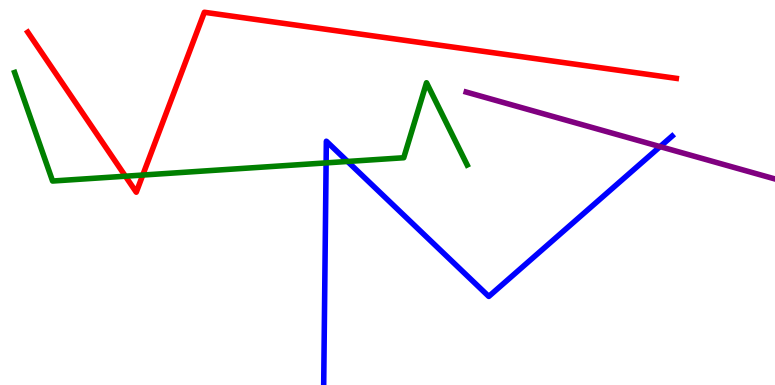[{'lines': ['blue', 'red'], 'intersections': []}, {'lines': ['green', 'red'], 'intersections': [{'x': 1.62, 'y': 5.42}, {'x': 1.84, 'y': 5.45}]}, {'lines': ['purple', 'red'], 'intersections': []}, {'lines': ['blue', 'green'], 'intersections': [{'x': 4.21, 'y': 5.77}, {'x': 4.48, 'y': 5.81}]}, {'lines': ['blue', 'purple'], 'intersections': [{'x': 8.52, 'y': 6.19}]}, {'lines': ['green', 'purple'], 'intersections': []}]